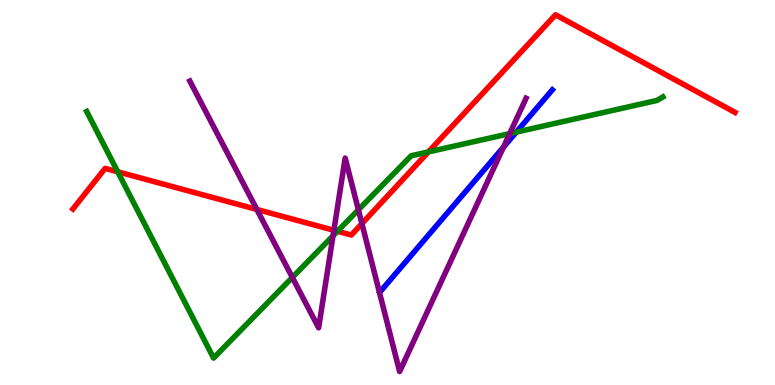[{'lines': ['blue', 'red'], 'intersections': []}, {'lines': ['green', 'red'], 'intersections': [{'x': 1.52, 'y': 5.54}, {'x': 4.35, 'y': 3.99}, {'x': 5.53, 'y': 6.05}]}, {'lines': ['purple', 'red'], 'intersections': [{'x': 3.31, 'y': 4.56}, {'x': 4.31, 'y': 4.02}, {'x': 4.67, 'y': 4.19}]}, {'lines': ['blue', 'green'], 'intersections': [{'x': 6.66, 'y': 6.57}]}, {'lines': ['blue', 'purple'], 'intersections': [{'x': 6.5, 'y': 6.18}]}, {'lines': ['green', 'purple'], 'intersections': [{'x': 3.77, 'y': 2.79}, {'x': 4.3, 'y': 3.88}, {'x': 4.62, 'y': 4.55}, {'x': 6.58, 'y': 6.53}]}]